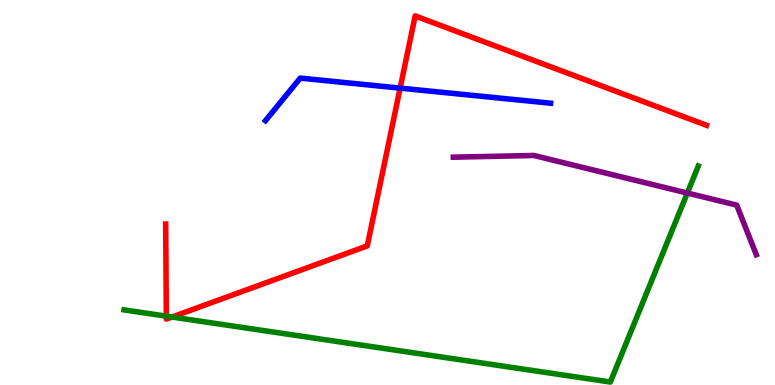[{'lines': ['blue', 'red'], 'intersections': [{'x': 5.16, 'y': 7.71}]}, {'lines': ['green', 'red'], 'intersections': [{'x': 2.15, 'y': 1.79}, {'x': 2.22, 'y': 1.77}]}, {'lines': ['purple', 'red'], 'intersections': []}, {'lines': ['blue', 'green'], 'intersections': []}, {'lines': ['blue', 'purple'], 'intersections': []}, {'lines': ['green', 'purple'], 'intersections': [{'x': 8.87, 'y': 4.99}]}]